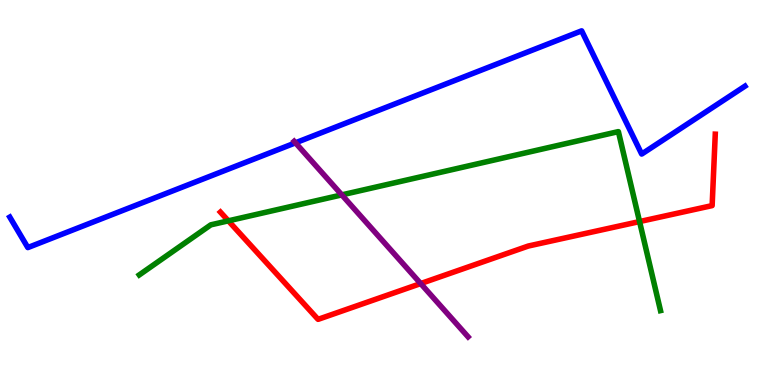[{'lines': ['blue', 'red'], 'intersections': []}, {'lines': ['green', 'red'], 'intersections': [{'x': 2.95, 'y': 4.26}, {'x': 8.25, 'y': 4.24}]}, {'lines': ['purple', 'red'], 'intersections': [{'x': 5.43, 'y': 2.63}]}, {'lines': ['blue', 'green'], 'intersections': []}, {'lines': ['blue', 'purple'], 'intersections': [{'x': 3.81, 'y': 6.29}]}, {'lines': ['green', 'purple'], 'intersections': [{'x': 4.41, 'y': 4.94}]}]